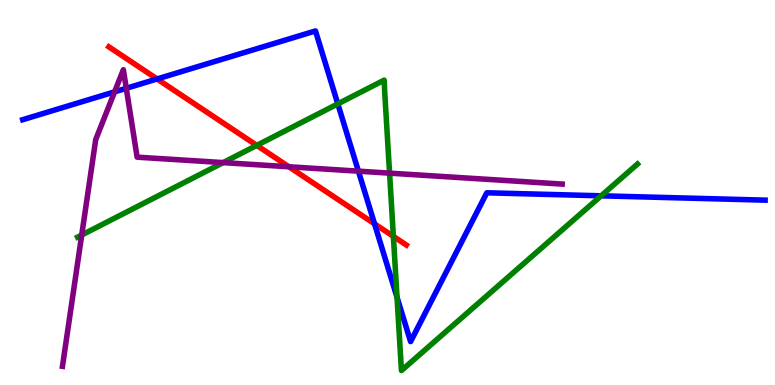[{'lines': ['blue', 'red'], 'intersections': [{'x': 2.03, 'y': 7.95}, {'x': 4.83, 'y': 4.19}]}, {'lines': ['green', 'red'], 'intersections': [{'x': 3.31, 'y': 6.22}, {'x': 5.08, 'y': 3.86}]}, {'lines': ['purple', 'red'], 'intersections': [{'x': 3.73, 'y': 5.67}]}, {'lines': ['blue', 'green'], 'intersections': [{'x': 4.36, 'y': 7.3}, {'x': 5.12, 'y': 2.28}, {'x': 7.76, 'y': 4.91}]}, {'lines': ['blue', 'purple'], 'intersections': [{'x': 1.48, 'y': 7.61}, {'x': 1.63, 'y': 7.71}, {'x': 4.62, 'y': 5.55}]}, {'lines': ['green', 'purple'], 'intersections': [{'x': 1.05, 'y': 3.9}, {'x': 2.88, 'y': 5.78}, {'x': 5.03, 'y': 5.5}]}]